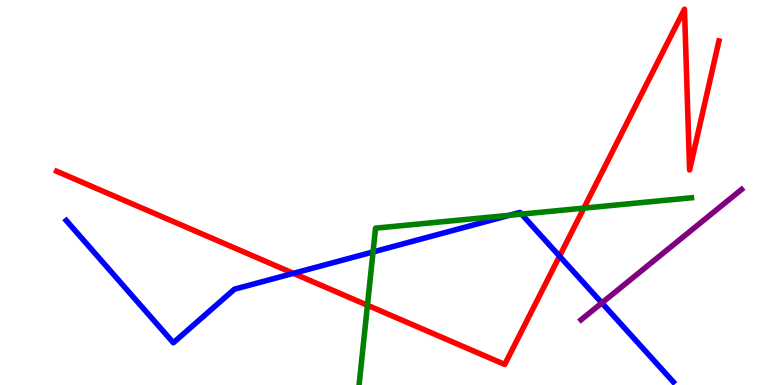[{'lines': ['blue', 'red'], 'intersections': [{'x': 3.79, 'y': 2.9}, {'x': 7.22, 'y': 3.35}]}, {'lines': ['green', 'red'], 'intersections': [{'x': 4.74, 'y': 2.07}, {'x': 7.53, 'y': 4.59}]}, {'lines': ['purple', 'red'], 'intersections': []}, {'lines': ['blue', 'green'], 'intersections': [{'x': 4.81, 'y': 3.46}, {'x': 6.57, 'y': 4.41}, {'x': 6.73, 'y': 4.44}]}, {'lines': ['blue', 'purple'], 'intersections': [{'x': 7.77, 'y': 2.13}]}, {'lines': ['green', 'purple'], 'intersections': []}]